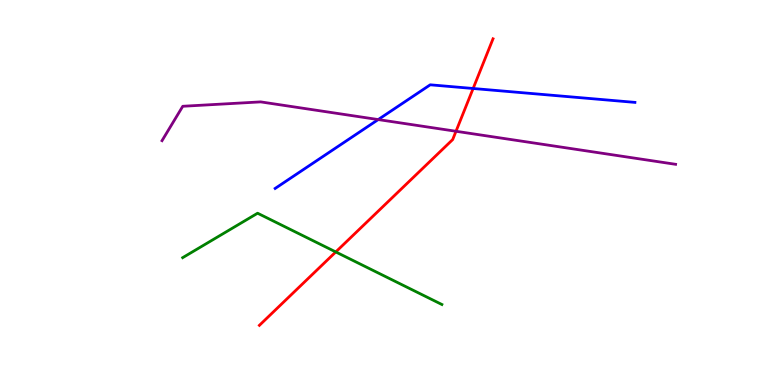[{'lines': ['blue', 'red'], 'intersections': [{'x': 6.1, 'y': 7.7}]}, {'lines': ['green', 'red'], 'intersections': [{'x': 4.33, 'y': 3.46}]}, {'lines': ['purple', 'red'], 'intersections': [{'x': 5.88, 'y': 6.59}]}, {'lines': ['blue', 'green'], 'intersections': []}, {'lines': ['blue', 'purple'], 'intersections': [{'x': 4.88, 'y': 6.89}]}, {'lines': ['green', 'purple'], 'intersections': []}]